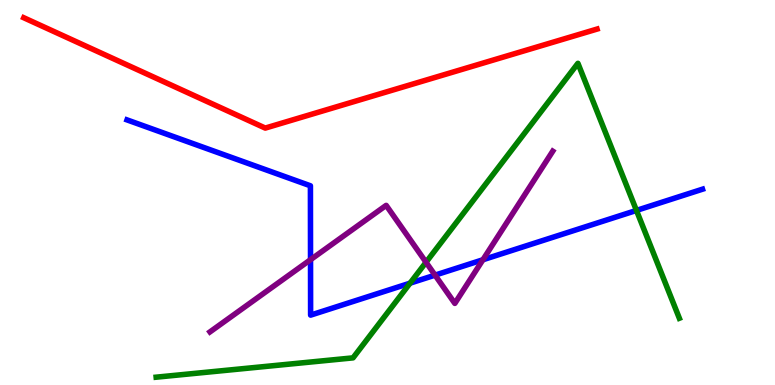[{'lines': ['blue', 'red'], 'intersections': []}, {'lines': ['green', 'red'], 'intersections': []}, {'lines': ['purple', 'red'], 'intersections': []}, {'lines': ['blue', 'green'], 'intersections': [{'x': 5.29, 'y': 2.64}, {'x': 8.21, 'y': 4.53}]}, {'lines': ['blue', 'purple'], 'intersections': [{'x': 4.01, 'y': 3.25}, {'x': 5.61, 'y': 2.85}, {'x': 6.23, 'y': 3.25}]}, {'lines': ['green', 'purple'], 'intersections': [{'x': 5.5, 'y': 3.19}]}]